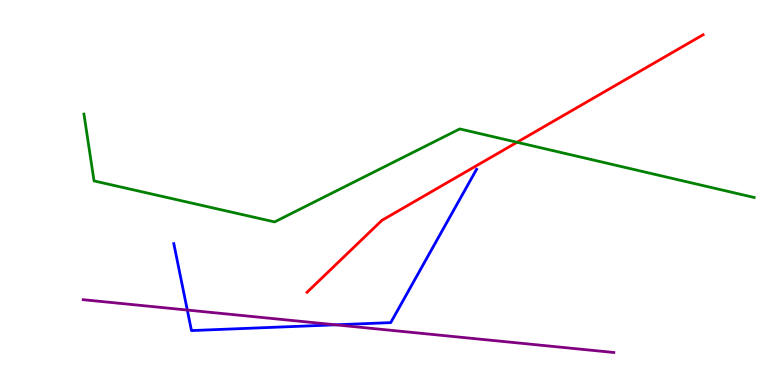[{'lines': ['blue', 'red'], 'intersections': []}, {'lines': ['green', 'red'], 'intersections': [{'x': 6.67, 'y': 6.3}]}, {'lines': ['purple', 'red'], 'intersections': []}, {'lines': ['blue', 'green'], 'intersections': []}, {'lines': ['blue', 'purple'], 'intersections': [{'x': 2.42, 'y': 1.95}, {'x': 4.33, 'y': 1.56}]}, {'lines': ['green', 'purple'], 'intersections': []}]